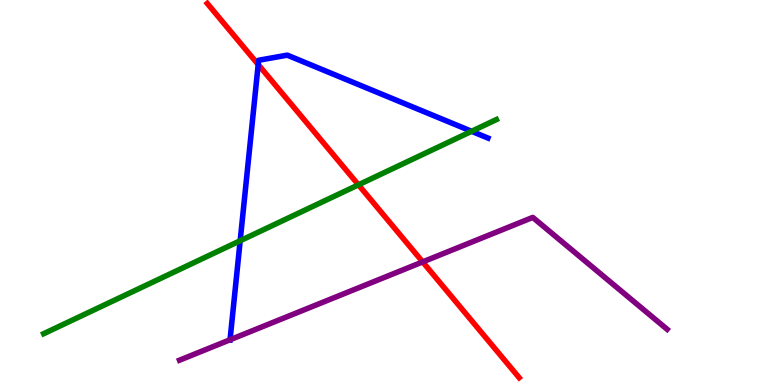[{'lines': ['blue', 'red'], 'intersections': [{'x': 3.33, 'y': 8.32}]}, {'lines': ['green', 'red'], 'intersections': [{'x': 4.62, 'y': 5.2}]}, {'lines': ['purple', 'red'], 'intersections': [{'x': 5.45, 'y': 3.2}]}, {'lines': ['blue', 'green'], 'intersections': [{'x': 3.1, 'y': 3.75}, {'x': 6.09, 'y': 6.59}]}, {'lines': ['blue', 'purple'], 'intersections': [{'x': 2.97, 'y': 1.17}]}, {'lines': ['green', 'purple'], 'intersections': []}]